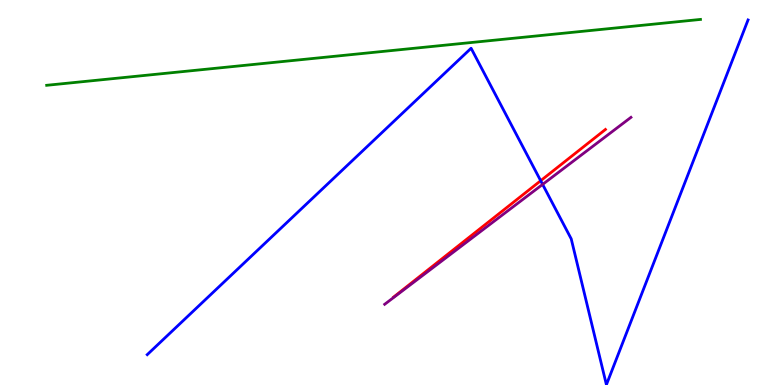[{'lines': ['blue', 'red'], 'intersections': [{'x': 6.98, 'y': 5.31}]}, {'lines': ['green', 'red'], 'intersections': []}, {'lines': ['purple', 'red'], 'intersections': []}, {'lines': ['blue', 'green'], 'intersections': []}, {'lines': ['blue', 'purple'], 'intersections': [{'x': 7.0, 'y': 5.21}]}, {'lines': ['green', 'purple'], 'intersections': []}]